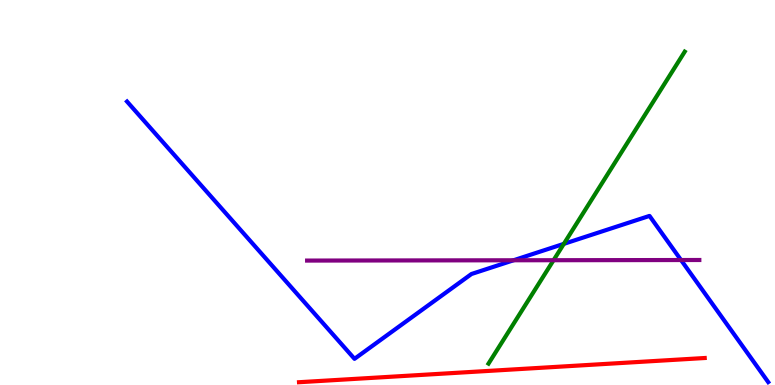[{'lines': ['blue', 'red'], 'intersections': []}, {'lines': ['green', 'red'], 'intersections': []}, {'lines': ['purple', 'red'], 'intersections': []}, {'lines': ['blue', 'green'], 'intersections': [{'x': 7.28, 'y': 3.67}]}, {'lines': ['blue', 'purple'], 'intersections': [{'x': 6.63, 'y': 3.24}, {'x': 8.79, 'y': 3.25}]}, {'lines': ['green', 'purple'], 'intersections': [{'x': 7.14, 'y': 3.24}]}]